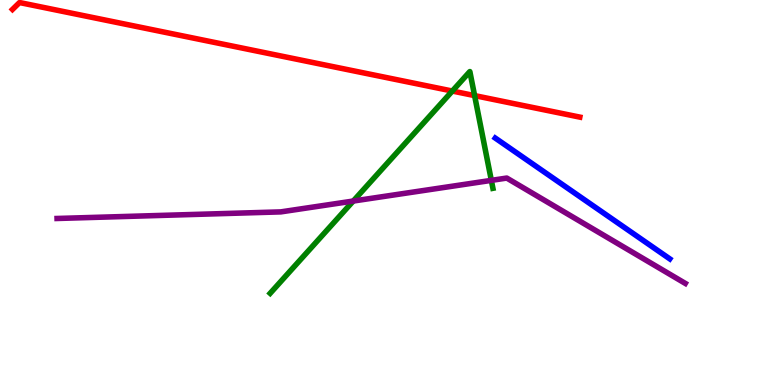[{'lines': ['blue', 'red'], 'intersections': []}, {'lines': ['green', 'red'], 'intersections': [{'x': 5.84, 'y': 7.64}, {'x': 6.12, 'y': 7.52}]}, {'lines': ['purple', 'red'], 'intersections': []}, {'lines': ['blue', 'green'], 'intersections': []}, {'lines': ['blue', 'purple'], 'intersections': []}, {'lines': ['green', 'purple'], 'intersections': [{'x': 4.56, 'y': 4.78}, {'x': 6.34, 'y': 5.32}]}]